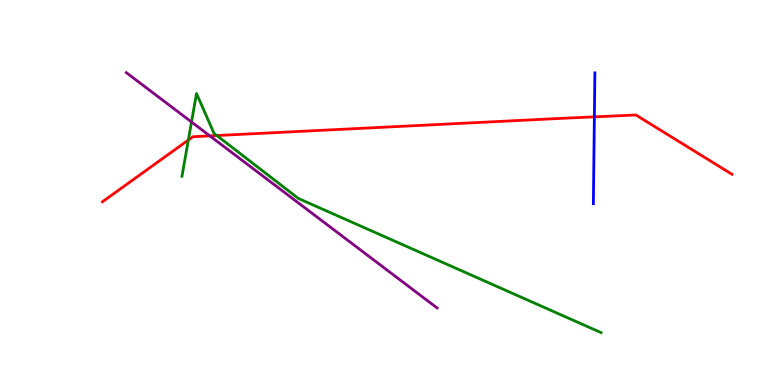[{'lines': ['blue', 'red'], 'intersections': [{'x': 7.67, 'y': 6.96}]}, {'lines': ['green', 'red'], 'intersections': [{'x': 2.43, 'y': 6.36}, {'x': 2.8, 'y': 6.48}]}, {'lines': ['purple', 'red'], 'intersections': [{'x': 2.71, 'y': 6.47}]}, {'lines': ['blue', 'green'], 'intersections': []}, {'lines': ['blue', 'purple'], 'intersections': []}, {'lines': ['green', 'purple'], 'intersections': [{'x': 2.47, 'y': 6.83}]}]